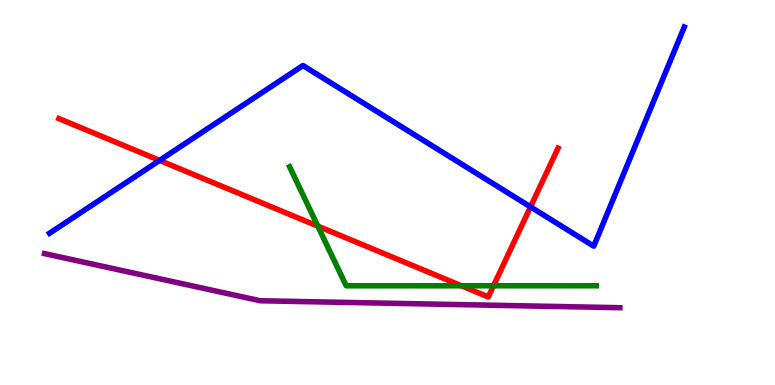[{'lines': ['blue', 'red'], 'intersections': [{'x': 2.06, 'y': 5.83}, {'x': 6.85, 'y': 4.63}]}, {'lines': ['green', 'red'], 'intersections': [{'x': 4.1, 'y': 4.13}, {'x': 5.95, 'y': 2.58}, {'x': 6.37, 'y': 2.58}]}, {'lines': ['purple', 'red'], 'intersections': []}, {'lines': ['blue', 'green'], 'intersections': []}, {'lines': ['blue', 'purple'], 'intersections': []}, {'lines': ['green', 'purple'], 'intersections': []}]